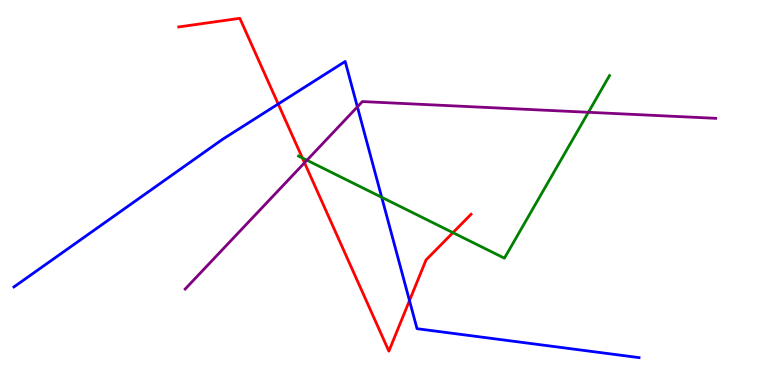[{'lines': ['blue', 'red'], 'intersections': [{'x': 3.59, 'y': 7.3}, {'x': 5.28, 'y': 2.19}]}, {'lines': ['green', 'red'], 'intersections': [{'x': 3.9, 'y': 5.9}, {'x': 5.84, 'y': 3.96}]}, {'lines': ['purple', 'red'], 'intersections': [{'x': 3.93, 'y': 5.77}]}, {'lines': ['blue', 'green'], 'intersections': [{'x': 4.93, 'y': 4.88}]}, {'lines': ['blue', 'purple'], 'intersections': [{'x': 4.61, 'y': 7.22}]}, {'lines': ['green', 'purple'], 'intersections': [{'x': 3.96, 'y': 5.84}, {'x': 7.59, 'y': 7.08}]}]